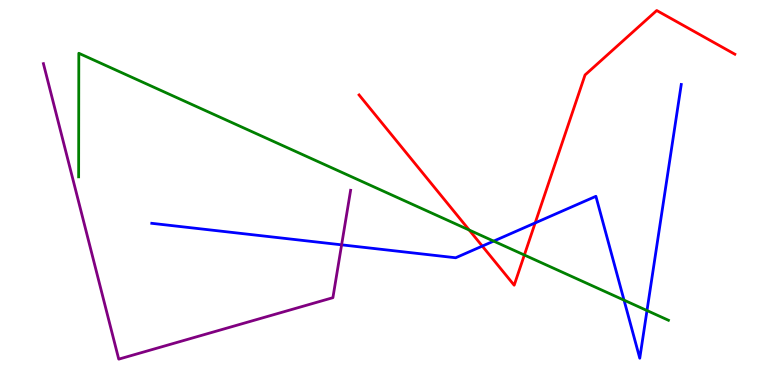[{'lines': ['blue', 'red'], 'intersections': [{'x': 6.22, 'y': 3.61}, {'x': 6.91, 'y': 4.21}]}, {'lines': ['green', 'red'], 'intersections': [{'x': 6.05, 'y': 4.03}, {'x': 6.77, 'y': 3.38}]}, {'lines': ['purple', 'red'], 'intersections': []}, {'lines': ['blue', 'green'], 'intersections': [{'x': 6.37, 'y': 3.74}, {'x': 8.05, 'y': 2.2}, {'x': 8.35, 'y': 1.93}]}, {'lines': ['blue', 'purple'], 'intersections': [{'x': 4.41, 'y': 3.64}]}, {'lines': ['green', 'purple'], 'intersections': []}]